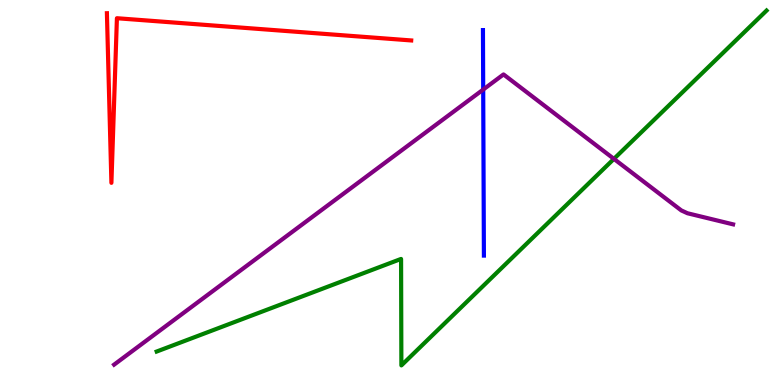[{'lines': ['blue', 'red'], 'intersections': []}, {'lines': ['green', 'red'], 'intersections': []}, {'lines': ['purple', 'red'], 'intersections': []}, {'lines': ['blue', 'green'], 'intersections': []}, {'lines': ['blue', 'purple'], 'intersections': [{'x': 6.23, 'y': 7.67}]}, {'lines': ['green', 'purple'], 'intersections': [{'x': 7.92, 'y': 5.87}]}]